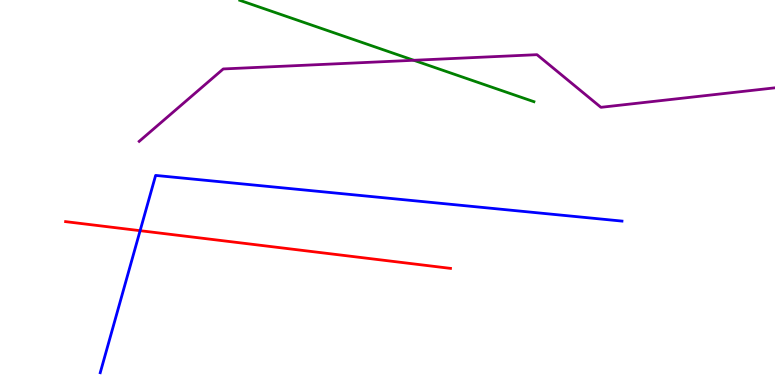[{'lines': ['blue', 'red'], 'intersections': [{'x': 1.81, 'y': 4.01}]}, {'lines': ['green', 'red'], 'intersections': []}, {'lines': ['purple', 'red'], 'intersections': []}, {'lines': ['blue', 'green'], 'intersections': []}, {'lines': ['blue', 'purple'], 'intersections': []}, {'lines': ['green', 'purple'], 'intersections': [{'x': 5.34, 'y': 8.43}]}]